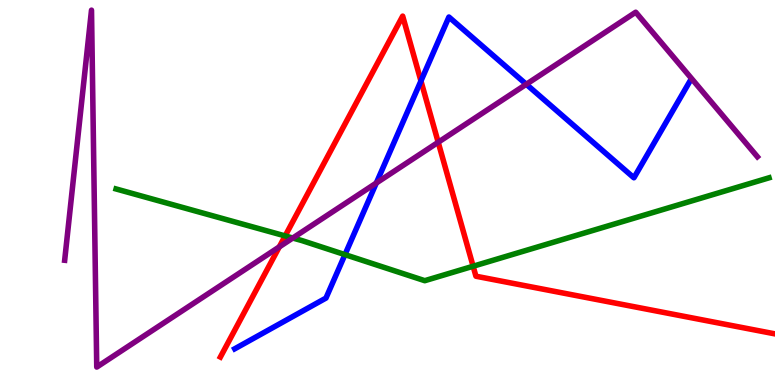[{'lines': ['blue', 'red'], 'intersections': [{'x': 5.43, 'y': 7.9}]}, {'lines': ['green', 'red'], 'intersections': [{'x': 3.68, 'y': 3.87}, {'x': 6.1, 'y': 3.08}]}, {'lines': ['purple', 'red'], 'intersections': [{'x': 3.6, 'y': 3.59}, {'x': 5.65, 'y': 6.3}]}, {'lines': ['blue', 'green'], 'intersections': [{'x': 4.45, 'y': 3.39}]}, {'lines': ['blue', 'purple'], 'intersections': [{'x': 4.86, 'y': 5.25}, {'x': 6.79, 'y': 7.81}]}, {'lines': ['green', 'purple'], 'intersections': [{'x': 3.78, 'y': 3.82}]}]